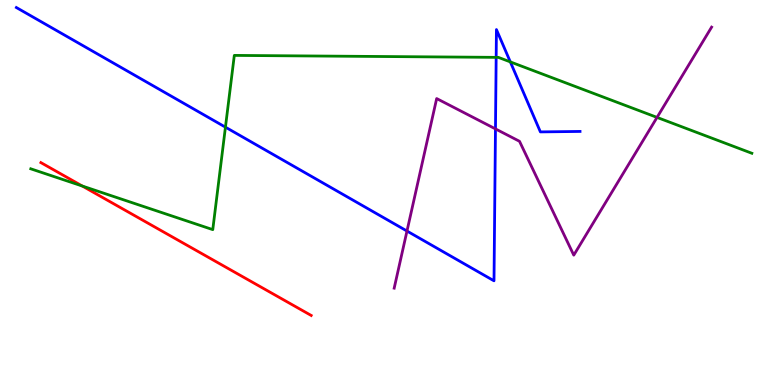[{'lines': ['blue', 'red'], 'intersections': []}, {'lines': ['green', 'red'], 'intersections': [{'x': 1.06, 'y': 5.17}]}, {'lines': ['purple', 'red'], 'intersections': []}, {'lines': ['blue', 'green'], 'intersections': [{'x': 2.91, 'y': 6.7}, {'x': 6.4, 'y': 8.51}, {'x': 6.58, 'y': 8.39}]}, {'lines': ['blue', 'purple'], 'intersections': [{'x': 5.25, 'y': 4.0}, {'x': 6.39, 'y': 6.65}]}, {'lines': ['green', 'purple'], 'intersections': [{'x': 8.48, 'y': 6.95}]}]